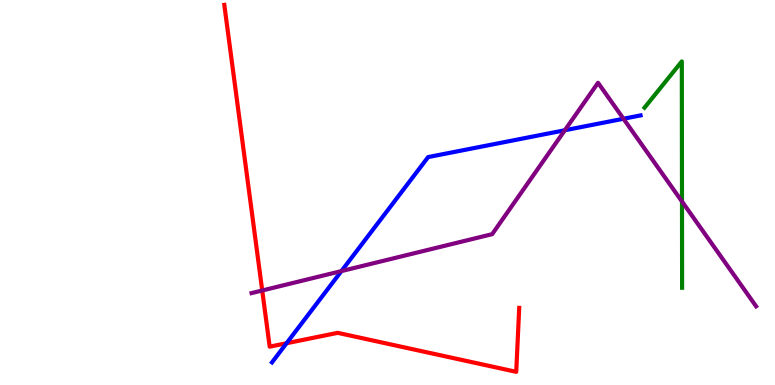[{'lines': ['blue', 'red'], 'intersections': [{'x': 3.7, 'y': 1.08}]}, {'lines': ['green', 'red'], 'intersections': []}, {'lines': ['purple', 'red'], 'intersections': [{'x': 3.38, 'y': 2.45}]}, {'lines': ['blue', 'green'], 'intersections': []}, {'lines': ['blue', 'purple'], 'intersections': [{'x': 4.41, 'y': 2.96}, {'x': 7.29, 'y': 6.62}, {'x': 8.04, 'y': 6.92}]}, {'lines': ['green', 'purple'], 'intersections': [{'x': 8.8, 'y': 4.77}]}]